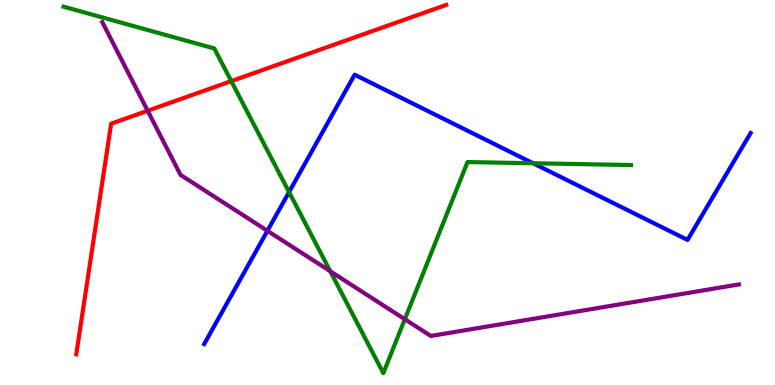[{'lines': ['blue', 'red'], 'intersections': []}, {'lines': ['green', 'red'], 'intersections': [{'x': 2.98, 'y': 7.89}]}, {'lines': ['purple', 'red'], 'intersections': [{'x': 1.91, 'y': 7.12}]}, {'lines': ['blue', 'green'], 'intersections': [{'x': 3.73, 'y': 5.01}, {'x': 6.88, 'y': 5.76}]}, {'lines': ['blue', 'purple'], 'intersections': [{'x': 3.45, 'y': 4.0}]}, {'lines': ['green', 'purple'], 'intersections': [{'x': 4.26, 'y': 2.95}, {'x': 5.22, 'y': 1.71}]}]